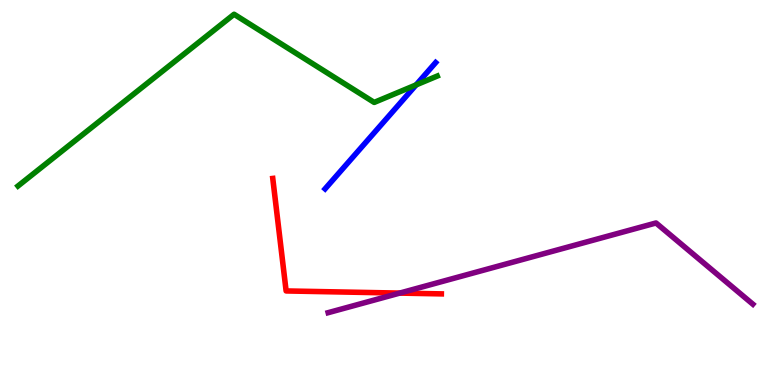[{'lines': ['blue', 'red'], 'intersections': []}, {'lines': ['green', 'red'], 'intersections': []}, {'lines': ['purple', 'red'], 'intersections': [{'x': 5.16, 'y': 2.39}]}, {'lines': ['blue', 'green'], 'intersections': [{'x': 5.37, 'y': 7.79}]}, {'lines': ['blue', 'purple'], 'intersections': []}, {'lines': ['green', 'purple'], 'intersections': []}]